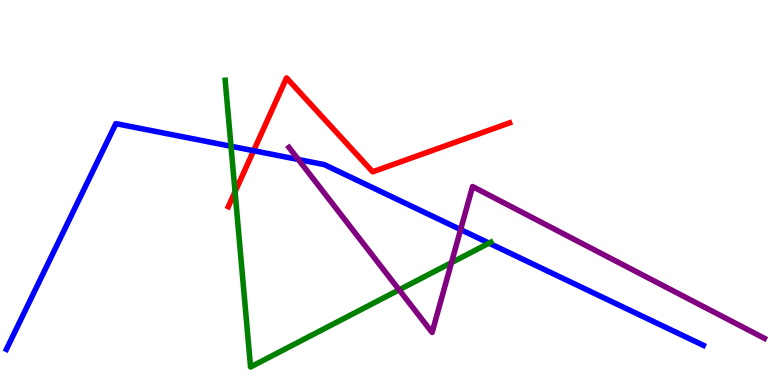[{'lines': ['blue', 'red'], 'intersections': [{'x': 3.27, 'y': 6.09}]}, {'lines': ['green', 'red'], 'intersections': [{'x': 3.03, 'y': 5.02}]}, {'lines': ['purple', 'red'], 'intersections': []}, {'lines': ['blue', 'green'], 'intersections': [{'x': 2.98, 'y': 6.2}, {'x': 6.31, 'y': 3.68}]}, {'lines': ['blue', 'purple'], 'intersections': [{'x': 3.85, 'y': 5.86}, {'x': 5.94, 'y': 4.04}]}, {'lines': ['green', 'purple'], 'intersections': [{'x': 5.15, 'y': 2.47}, {'x': 5.83, 'y': 3.18}]}]